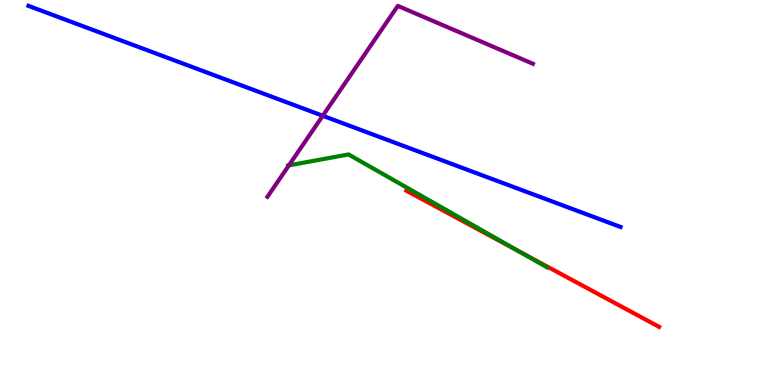[{'lines': ['blue', 'red'], 'intersections': []}, {'lines': ['green', 'red'], 'intersections': [{'x': 6.69, 'y': 3.48}]}, {'lines': ['purple', 'red'], 'intersections': []}, {'lines': ['blue', 'green'], 'intersections': []}, {'lines': ['blue', 'purple'], 'intersections': [{'x': 4.16, 'y': 6.99}]}, {'lines': ['green', 'purple'], 'intersections': [{'x': 3.73, 'y': 5.7}]}]